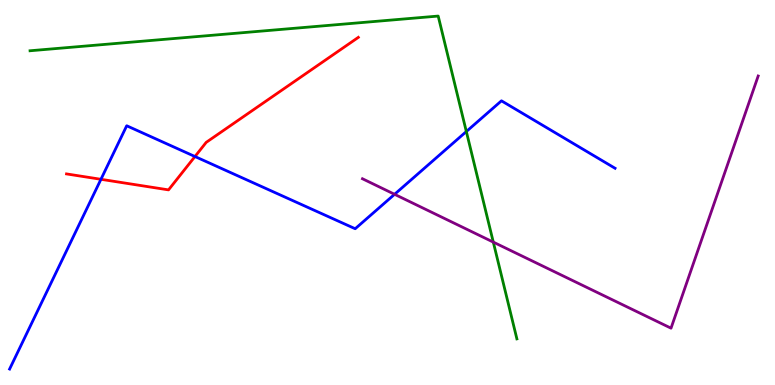[{'lines': ['blue', 'red'], 'intersections': [{'x': 1.3, 'y': 5.34}, {'x': 2.52, 'y': 5.93}]}, {'lines': ['green', 'red'], 'intersections': []}, {'lines': ['purple', 'red'], 'intersections': []}, {'lines': ['blue', 'green'], 'intersections': [{'x': 6.02, 'y': 6.58}]}, {'lines': ['blue', 'purple'], 'intersections': [{'x': 5.09, 'y': 4.95}]}, {'lines': ['green', 'purple'], 'intersections': [{'x': 6.37, 'y': 3.71}]}]